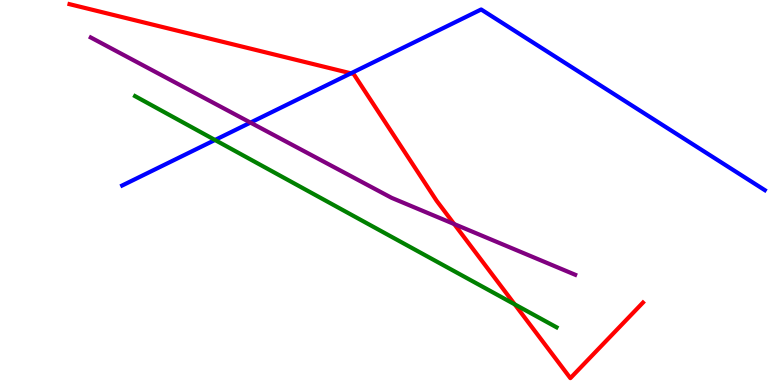[{'lines': ['blue', 'red'], 'intersections': [{'x': 4.53, 'y': 8.1}]}, {'lines': ['green', 'red'], 'intersections': [{'x': 6.64, 'y': 2.09}]}, {'lines': ['purple', 'red'], 'intersections': [{'x': 5.86, 'y': 4.18}]}, {'lines': ['blue', 'green'], 'intersections': [{'x': 2.77, 'y': 6.36}]}, {'lines': ['blue', 'purple'], 'intersections': [{'x': 3.23, 'y': 6.82}]}, {'lines': ['green', 'purple'], 'intersections': []}]